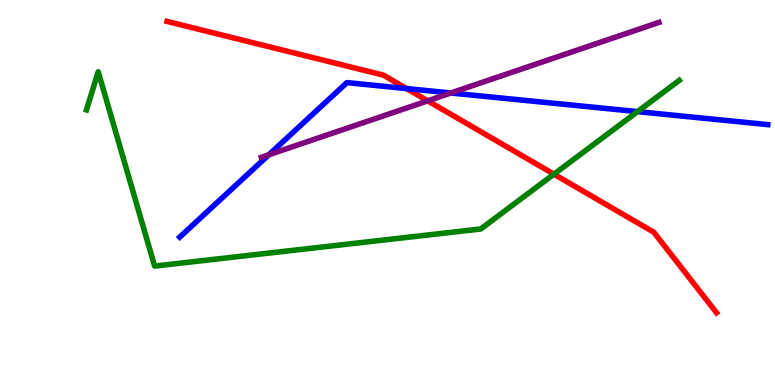[{'lines': ['blue', 'red'], 'intersections': [{'x': 5.25, 'y': 7.7}]}, {'lines': ['green', 'red'], 'intersections': [{'x': 7.15, 'y': 5.48}]}, {'lines': ['purple', 'red'], 'intersections': [{'x': 5.52, 'y': 7.38}]}, {'lines': ['blue', 'green'], 'intersections': [{'x': 8.23, 'y': 7.1}]}, {'lines': ['blue', 'purple'], 'intersections': [{'x': 3.47, 'y': 5.98}, {'x': 5.82, 'y': 7.58}]}, {'lines': ['green', 'purple'], 'intersections': []}]